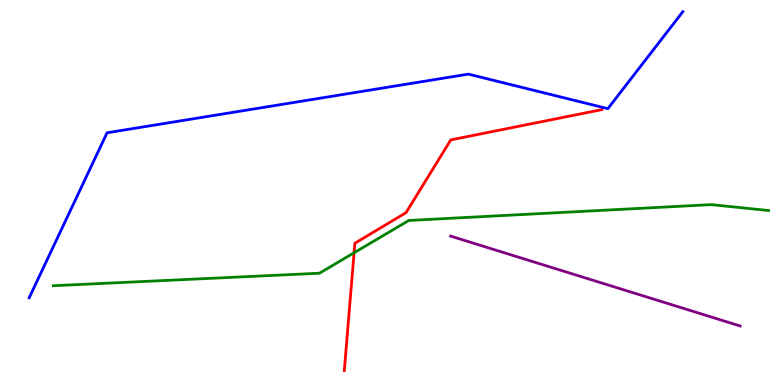[{'lines': ['blue', 'red'], 'intersections': []}, {'lines': ['green', 'red'], 'intersections': [{'x': 4.57, 'y': 3.43}]}, {'lines': ['purple', 'red'], 'intersections': []}, {'lines': ['blue', 'green'], 'intersections': []}, {'lines': ['blue', 'purple'], 'intersections': []}, {'lines': ['green', 'purple'], 'intersections': []}]